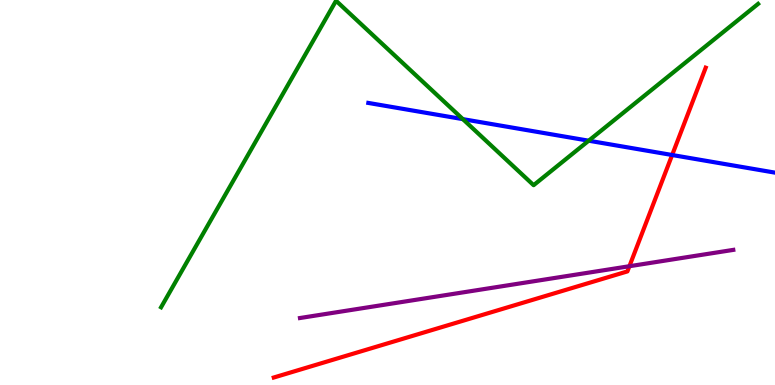[{'lines': ['blue', 'red'], 'intersections': [{'x': 8.67, 'y': 5.97}]}, {'lines': ['green', 'red'], 'intersections': []}, {'lines': ['purple', 'red'], 'intersections': [{'x': 8.12, 'y': 3.09}]}, {'lines': ['blue', 'green'], 'intersections': [{'x': 5.97, 'y': 6.91}, {'x': 7.6, 'y': 6.35}]}, {'lines': ['blue', 'purple'], 'intersections': []}, {'lines': ['green', 'purple'], 'intersections': []}]